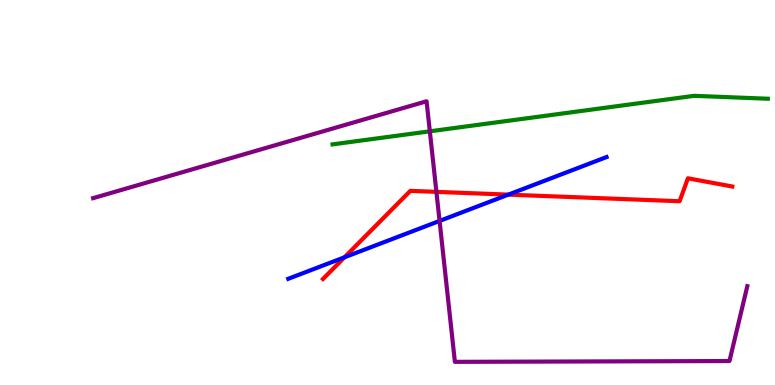[{'lines': ['blue', 'red'], 'intersections': [{'x': 4.44, 'y': 3.32}, {'x': 6.56, 'y': 4.94}]}, {'lines': ['green', 'red'], 'intersections': []}, {'lines': ['purple', 'red'], 'intersections': [{'x': 5.63, 'y': 5.02}]}, {'lines': ['blue', 'green'], 'intersections': []}, {'lines': ['blue', 'purple'], 'intersections': [{'x': 5.67, 'y': 4.26}]}, {'lines': ['green', 'purple'], 'intersections': [{'x': 5.55, 'y': 6.59}]}]